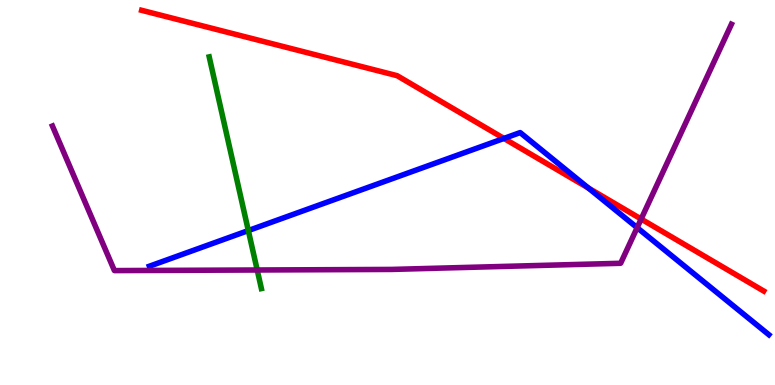[{'lines': ['blue', 'red'], 'intersections': [{'x': 6.5, 'y': 6.4}, {'x': 7.59, 'y': 5.12}]}, {'lines': ['green', 'red'], 'intersections': []}, {'lines': ['purple', 'red'], 'intersections': [{'x': 8.27, 'y': 4.31}]}, {'lines': ['blue', 'green'], 'intersections': [{'x': 3.2, 'y': 4.01}]}, {'lines': ['blue', 'purple'], 'intersections': [{'x': 8.22, 'y': 4.09}]}, {'lines': ['green', 'purple'], 'intersections': [{'x': 3.32, 'y': 2.99}]}]